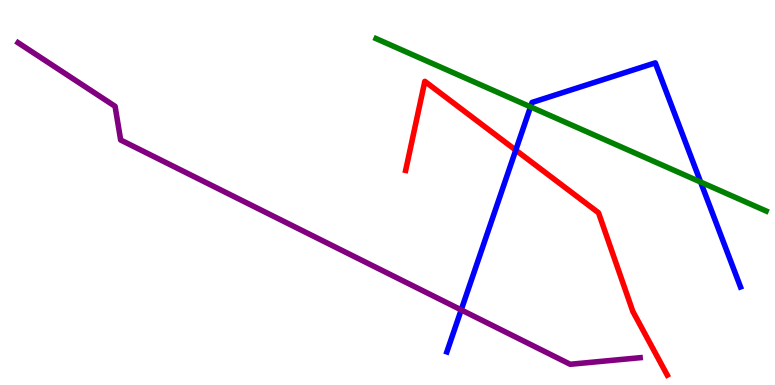[{'lines': ['blue', 'red'], 'intersections': [{'x': 6.66, 'y': 6.1}]}, {'lines': ['green', 'red'], 'intersections': []}, {'lines': ['purple', 'red'], 'intersections': []}, {'lines': ['blue', 'green'], 'intersections': [{'x': 6.85, 'y': 7.22}, {'x': 9.04, 'y': 5.27}]}, {'lines': ['blue', 'purple'], 'intersections': [{'x': 5.95, 'y': 1.95}]}, {'lines': ['green', 'purple'], 'intersections': []}]